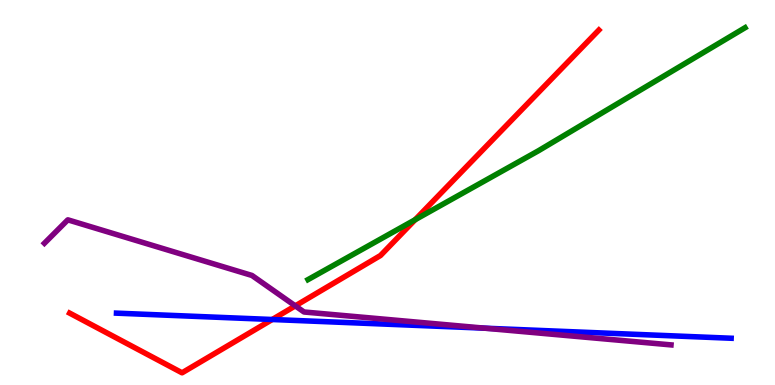[{'lines': ['blue', 'red'], 'intersections': [{'x': 3.51, 'y': 1.7}]}, {'lines': ['green', 'red'], 'intersections': [{'x': 5.36, 'y': 4.29}]}, {'lines': ['purple', 'red'], 'intersections': [{'x': 3.81, 'y': 2.06}]}, {'lines': ['blue', 'green'], 'intersections': []}, {'lines': ['blue', 'purple'], 'intersections': [{'x': 6.25, 'y': 1.48}]}, {'lines': ['green', 'purple'], 'intersections': []}]